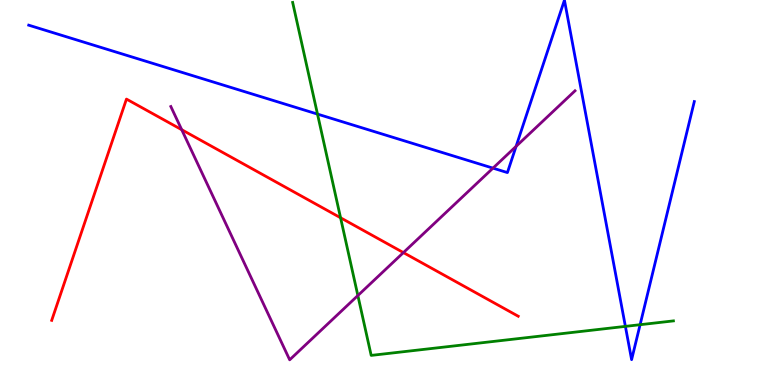[{'lines': ['blue', 'red'], 'intersections': []}, {'lines': ['green', 'red'], 'intersections': [{'x': 4.39, 'y': 4.34}]}, {'lines': ['purple', 'red'], 'intersections': [{'x': 2.34, 'y': 6.63}, {'x': 5.21, 'y': 3.44}]}, {'lines': ['blue', 'green'], 'intersections': [{'x': 4.1, 'y': 7.04}, {'x': 8.07, 'y': 1.52}, {'x': 8.26, 'y': 1.57}]}, {'lines': ['blue', 'purple'], 'intersections': [{'x': 6.36, 'y': 5.63}, {'x': 6.66, 'y': 6.2}]}, {'lines': ['green', 'purple'], 'intersections': [{'x': 4.62, 'y': 2.32}]}]